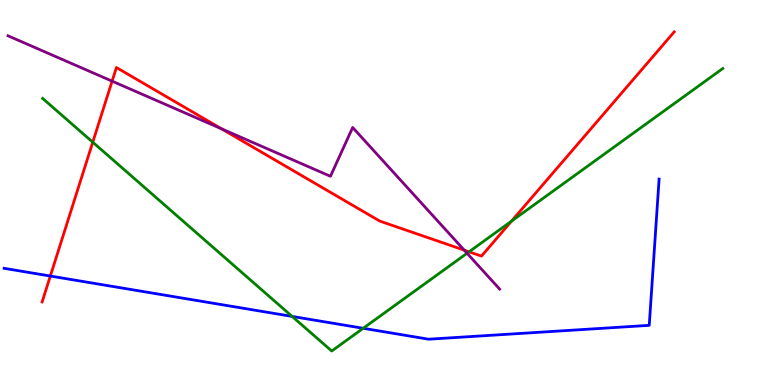[{'lines': ['blue', 'red'], 'intersections': [{'x': 0.649, 'y': 2.83}]}, {'lines': ['green', 'red'], 'intersections': [{'x': 1.2, 'y': 6.31}, {'x': 6.05, 'y': 3.46}, {'x': 6.6, 'y': 4.26}]}, {'lines': ['purple', 'red'], 'intersections': [{'x': 1.45, 'y': 7.89}, {'x': 2.86, 'y': 6.65}, {'x': 5.99, 'y': 3.5}]}, {'lines': ['blue', 'green'], 'intersections': [{'x': 3.77, 'y': 1.78}, {'x': 4.69, 'y': 1.47}]}, {'lines': ['blue', 'purple'], 'intersections': []}, {'lines': ['green', 'purple'], 'intersections': [{'x': 6.03, 'y': 3.42}]}]